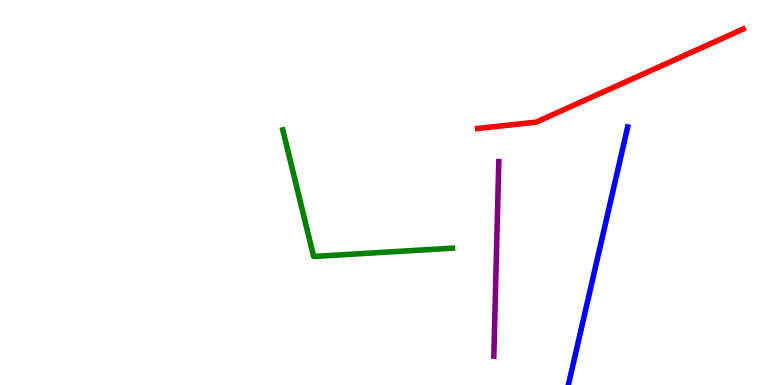[{'lines': ['blue', 'red'], 'intersections': []}, {'lines': ['green', 'red'], 'intersections': []}, {'lines': ['purple', 'red'], 'intersections': []}, {'lines': ['blue', 'green'], 'intersections': []}, {'lines': ['blue', 'purple'], 'intersections': []}, {'lines': ['green', 'purple'], 'intersections': []}]